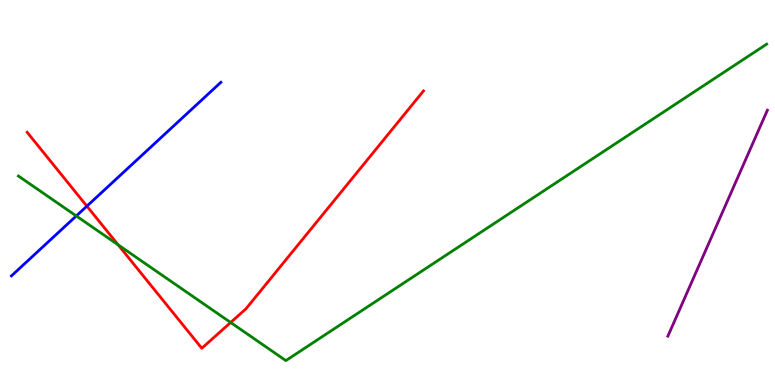[{'lines': ['blue', 'red'], 'intersections': [{'x': 1.12, 'y': 4.65}]}, {'lines': ['green', 'red'], 'intersections': [{'x': 1.53, 'y': 3.64}, {'x': 2.98, 'y': 1.62}]}, {'lines': ['purple', 'red'], 'intersections': []}, {'lines': ['blue', 'green'], 'intersections': [{'x': 0.984, 'y': 4.39}]}, {'lines': ['blue', 'purple'], 'intersections': []}, {'lines': ['green', 'purple'], 'intersections': []}]